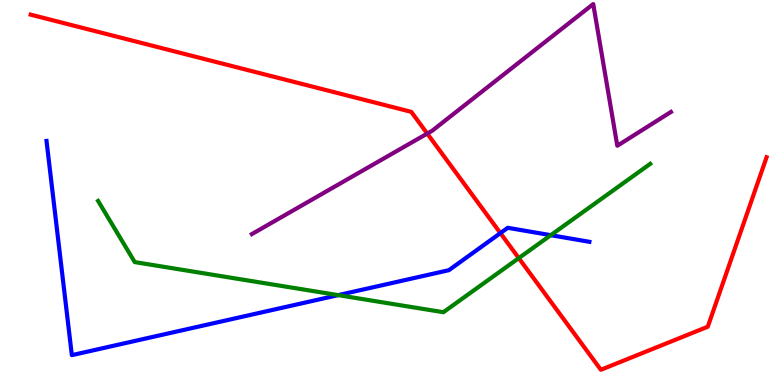[{'lines': ['blue', 'red'], 'intersections': [{'x': 6.46, 'y': 3.95}]}, {'lines': ['green', 'red'], 'intersections': [{'x': 6.69, 'y': 3.3}]}, {'lines': ['purple', 'red'], 'intersections': [{'x': 5.51, 'y': 6.53}]}, {'lines': ['blue', 'green'], 'intersections': [{'x': 4.36, 'y': 2.33}, {'x': 7.11, 'y': 3.89}]}, {'lines': ['blue', 'purple'], 'intersections': []}, {'lines': ['green', 'purple'], 'intersections': []}]